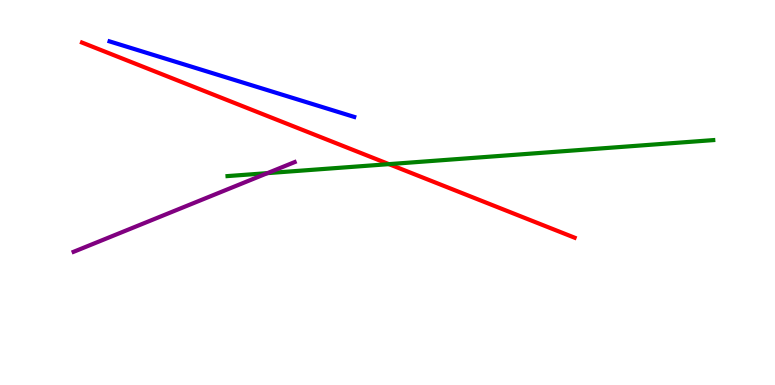[{'lines': ['blue', 'red'], 'intersections': []}, {'lines': ['green', 'red'], 'intersections': [{'x': 5.02, 'y': 5.74}]}, {'lines': ['purple', 'red'], 'intersections': []}, {'lines': ['blue', 'green'], 'intersections': []}, {'lines': ['blue', 'purple'], 'intersections': []}, {'lines': ['green', 'purple'], 'intersections': [{'x': 3.45, 'y': 5.5}]}]